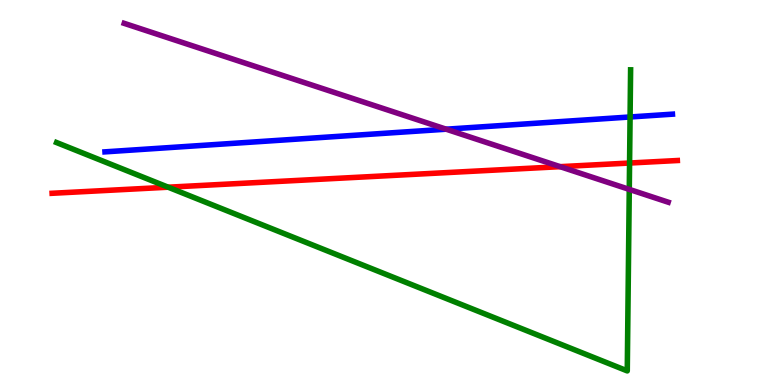[{'lines': ['blue', 'red'], 'intersections': []}, {'lines': ['green', 'red'], 'intersections': [{'x': 2.17, 'y': 5.14}, {'x': 8.12, 'y': 5.77}]}, {'lines': ['purple', 'red'], 'intersections': [{'x': 7.23, 'y': 5.67}]}, {'lines': ['blue', 'green'], 'intersections': [{'x': 8.13, 'y': 6.96}]}, {'lines': ['blue', 'purple'], 'intersections': [{'x': 5.76, 'y': 6.64}]}, {'lines': ['green', 'purple'], 'intersections': [{'x': 8.12, 'y': 5.08}]}]